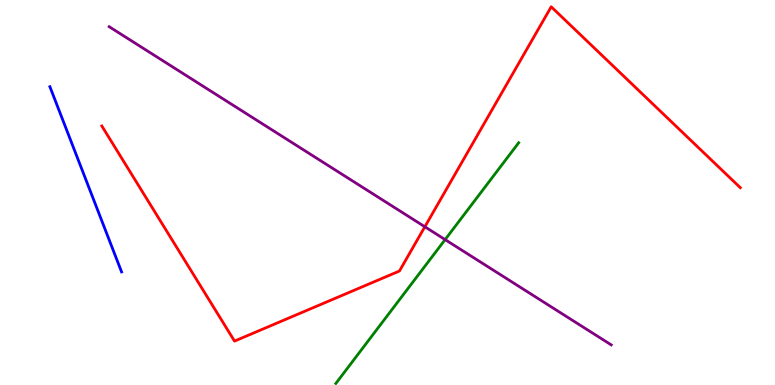[{'lines': ['blue', 'red'], 'intersections': []}, {'lines': ['green', 'red'], 'intersections': []}, {'lines': ['purple', 'red'], 'intersections': [{'x': 5.48, 'y': 4.11}]}, {'lines': ['blue', 'green'], 'intersections': []}, {'lines': ['blue', 'purple'], 'intersections': []}, {'lines': ['green', 'purple'], 'intersections': [{'x': 5.74, 'y': 3.78}]}]